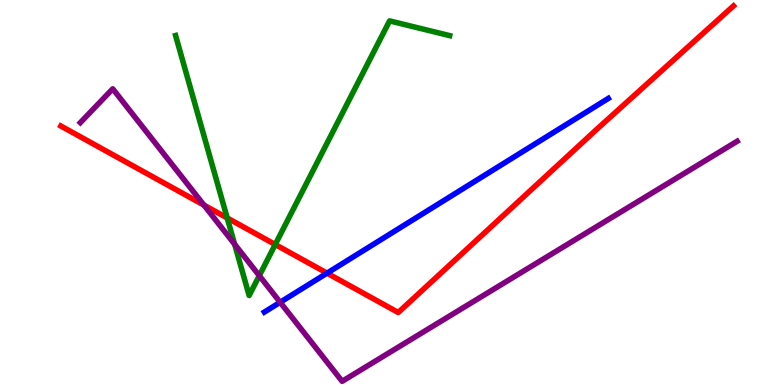[{'lines': ['blue', 'red'], 'intersections': [{'x': 4.22, 'y': 2.91}]}, {'lines': ['green', 'red'], 'intersections': [{'x': 2.93, 'y': 4.34}, {'x': 3.55, 'y': 3.65}]}, {'lines': ['purple', 'red'], 'intersections': [{'x': 2.63, 'y': 4.67}]}, {'lines': ['blue', 'green'], 'intersections': []}, {'lines': ['blue', 'purple'], 'intersections': [{'x': 3.61, 'y': 2.15}]}, {'lines': ['green', 'purple'], 'intersections': [{'x': 3.03, 'y': 3.66}, {'x': 3.35, 'y': 2.84}]}]